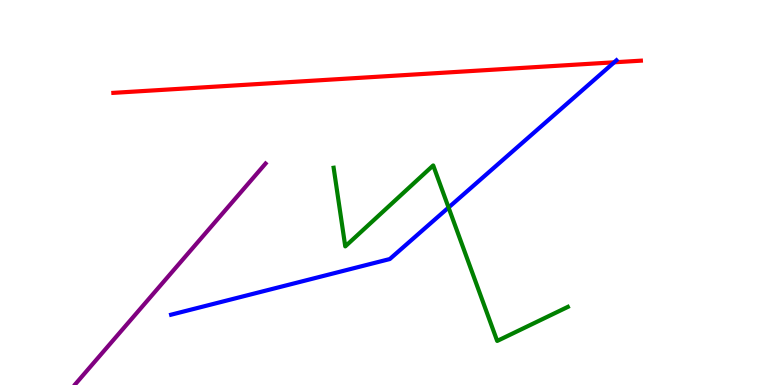[{'lines': ['blue', 'red'], 'intersections': [{'x': 7.93, 'y': 8.38}]}, {'lines': ['green', 'red'], 'intersections': []}, {'lines': ['purple', 'red'], 'intersections': []}, {'lines': ['blue', 'green'], 'intersections': [{'x': 5.79, 'y': 4.61}]}, {'lines': ['blue', 'purple'], 'intersections': []}, {'lines': ['green', 'purple'], 'intersections': []}]